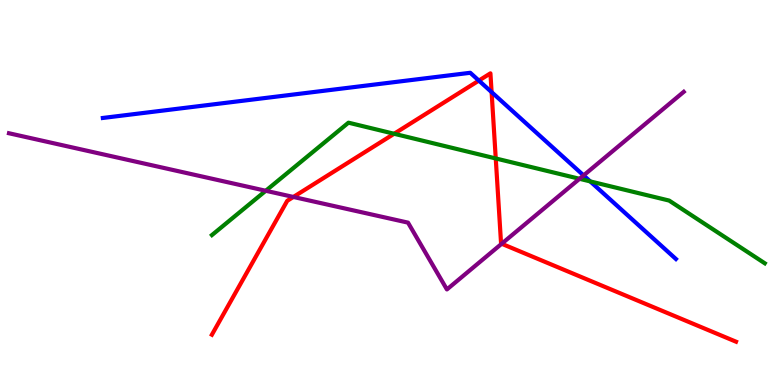[{'lines': ['blue', 'red'], 'intersections': [{'x': 6.18, 'y': 7.91}, {'x': 6.34, 'y': 7.61}]}, {'lines': ['green', 'red'], 'intersections': [{'x': 5.09, 'y': 6.53}, {'x': 6.4, 'y': 5.88}]}, {'lines': ['purple', 'red'], 'intersections': [{'x': 3.79, 'y': 4.88}, {'x': 6.47, 'y': 3.67}]}, {'lines': ['blue', 'green'], 'intersections': [{'x': 7.62, 'y': 5.29}]}, {'lines': ['blue', 'purple'], 'intersections': [{'x': 7.53, 'y': 5.44}]}, {'lines': ['green', 'purple'], 'intersections': [{'x': 3.43, 'y': 5.04}, {'x': 7.48, 'y': 5.36}]}]